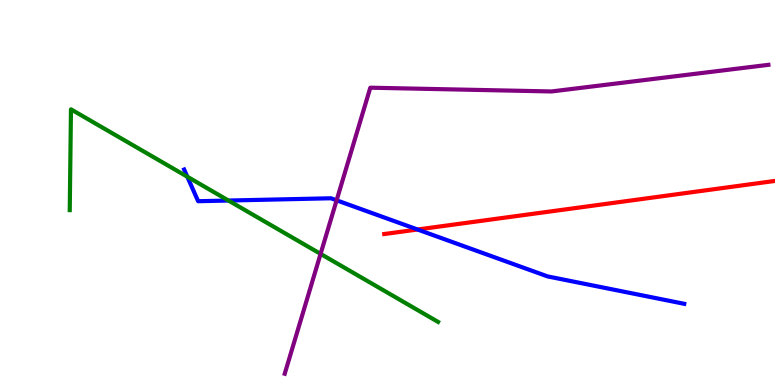[{'lines': ['blue', 'red'], 'intersections': [{'x': 5.39, 'y': 4.04}]}, {'lines': ['green', 'red'], 'intersections': []}, {'lines': ['purple', 'red'], 'intersections': []}, {'lines': ['blue', 'green'], 'intersections': [{'x': 2.42, 'y': 5.41}, {'x': 2.95, 'y': 4.79}]}, {'lines': ['blue', 'purple'], 'intersections': [{'x': 4.34, 'y': 4.8}]}, {'lines': ['green', 'purple'], 'intersections': [{'x': 4.14, 'y': 3.41}]}]